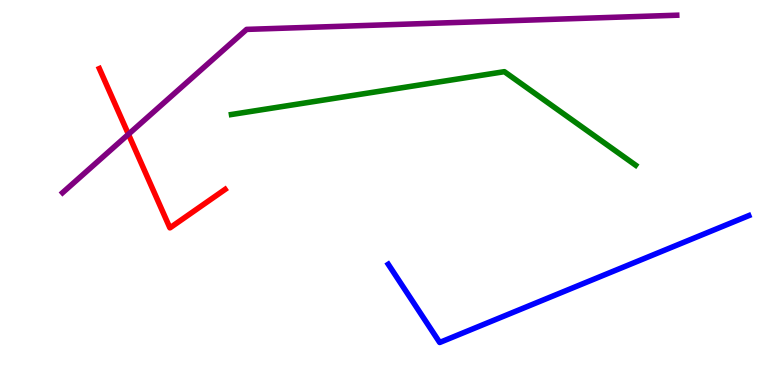[{'lines': ['blue', 'red'], 'intersections': []}, {'lines': ['green', 'red'], 'intersections': []}, {'lines': ['purple', 'red'], 'intersections': [{'x': 1.66, 'y': 6.51}]}, {'lines': ['blue', 'green'], 'intersections': []}, {'lines': ['blue', 'purple'], 'intersections': []}, {'lines': ['green', 'purple'], 'intersections': []}]